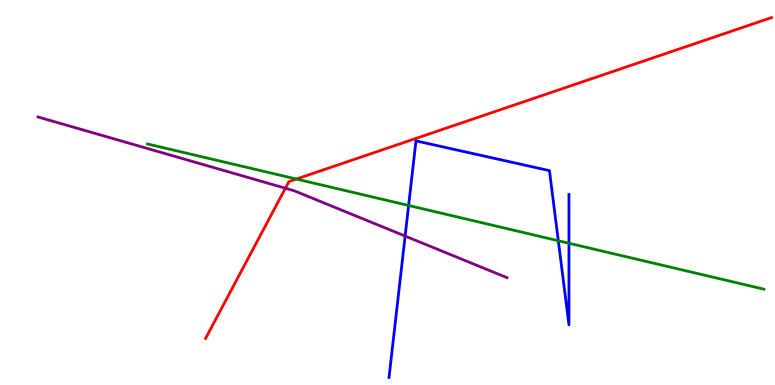[{'lines': ['blue', 'red'], 'intersections': []}, {'lines': ['green', 'red'], 'intersections': [{'x': 3.82, 'y': 5.35}]}, {'lines': ['purple', 'red'], 'intersections': [{'x': 3.68, 'y': 5.11}]}, {'lines': ['blue', 'green'], 'intersections': [{'x': 5.27, 'y': 4.66}, {'x': 7.2, 'y': 3.75}, {'x': 7.34, 'y': 3.68}]}, {'lines': ['blue', 'purple'], 'intersections': [{'x': 5.23, 'y': 3.87}]}, {'lines': ['green', 'purple'], 'intersections': []}]